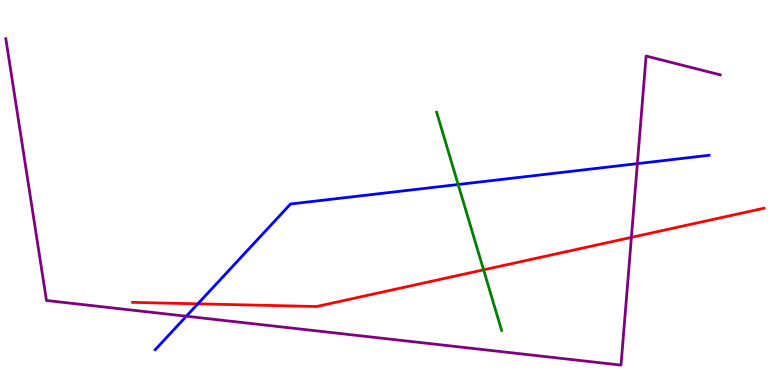[{'lines': ['blue', 'red'], 'intersections': [{'x': 2.55, 'y': 2.11}]}, {'lines': ['green', 'red'], 'intersections': [{'x': 6.24, 'y': 2.99}]}, {'lines': ['purple', 'red'], 'intersections': [{'x': 8.15, 'y': 3.83}]}, {'lines': ['blue', 'green'], 'intersections': [{'x': 5.91, 'y': 5.21}]}, {'lines': ['blue', 'purple'], 'intersections': [{'x': 2.4, 'y': 1.79}, {'x': 8.22, 'y': 5.75}]}, {'lines': ['green', 'purple'], 'intersections': []}]